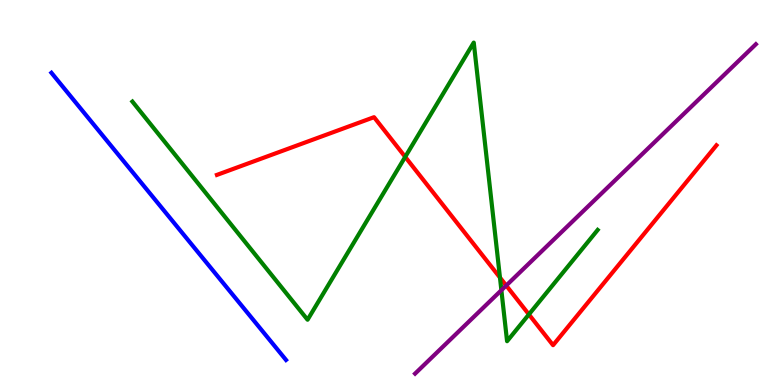[{'lines': ['blue', 'red'], 'intersections': []}, {'lines': ['green', 'red'], 'intersections': [{'x': 5.23, 'y': 5.92}, {'x': 6.45, 'y': 2.79}, {'x': 6.82, 'y': 1.83}]}, {'lines': ['purple', 'red'], 'intersections': [{'x': 6.53, 'y': 2.58}]}, {'lines': ['blue', 'green'], 'intersections': []}, {'lines': ['blue', 'purple'], 'intersections': []}, {'lines': ['green', 'purple'], 'intersections': [{'x': 6.47, 'y': 2.46}]}]